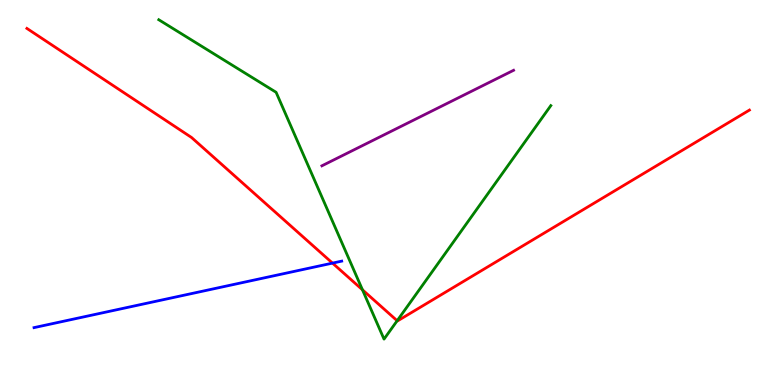[{'lines': ['blue', 'red'], 'intersections': [{'x': 4.29, 'y': 3.17}]}, {'lines': ['green', 'red'], 'intersections': [{'x': 4.68, 'y': 2.47}, {'x': 5.12, 'y': 1.67}]}, {'lines': ['purple', 'red'], 'intersections': []}, {'lines': ['blue', 'green'], 'intersections': []}, {'lines': ['blue', 'purple'], 'intersections': []}, {'lines': ['green', 'purple'], 'intersections': []}]